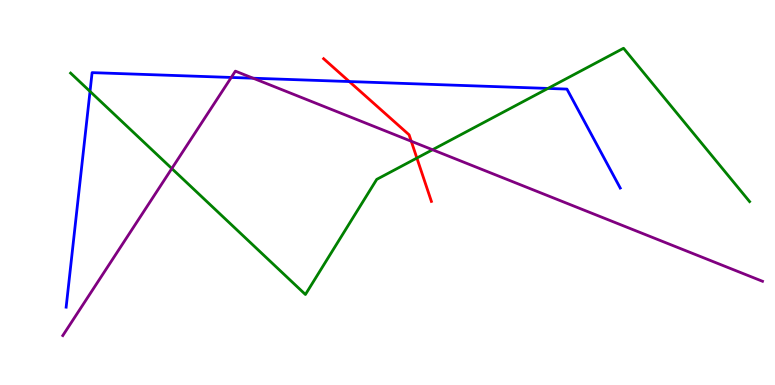[{'lines': ['blue', 'red'], 'intersections': [{'x': 4.51, 'y': 7.88}]}, {'lines': ['green', 'red'], 'intersections': [{'x': 5.38, 'y': 5.89}]}, {'lines': ['purple', 'red'], 'intersections': [{'x': 5.31, 'y': 6.33}]}, {'lines': ['blue', 'green'], 'intersections': [{'x': 1.16, 'y': 7.63}, {'x': 7.07, 'y': 7.7}]}, {'lines': ['blue', 'purple'], 'intersections': [{'x': 2.98, 'y': 7.99}, {'x': 3.27, 'y': 7.97}]}, {'lines': ['green', 'purple'], 'intersections': [{'x': 2.22, 'y': 5.62}, {'x': 5.58, 'y': 6.11}]}]